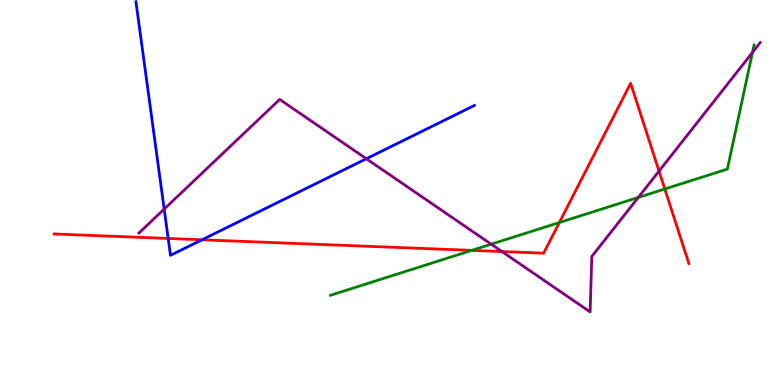[{'lines': ['blue', 'red'], 'intersections': [{'x': 2.17, 'y': 3.81}, {'x': 2.61, 'y': 3.77}]}, {'lines': ['green', 'red'], 'intersections': [{'x': 6.09, 'y': 3.5}, {'x': 7.22, 'y': 4.22}, {'x': 8.58, 'y': 5.09}]}, {'lines': ['purple', 'red'], 'intersections': [{'x': 6.48, 'y': 3.47}, {'x': 8.5, 'y': 5.56}]}, {'lines': ['blue', 'green'], 'intersections': []}, {'lines': ['blue', 'purple'], 'intersections': [{'x': 2.12, 'y': 4.57}, {'x': 4.73, 'y': 5.88}]}, {'lines': ['green', 'purple'], 'intersections': [{'x': 6.34, 'y': 3.66}, {'x': 8.24, 'y': 4.87}, {'x': 9.71, 'y': 8.64}]}]